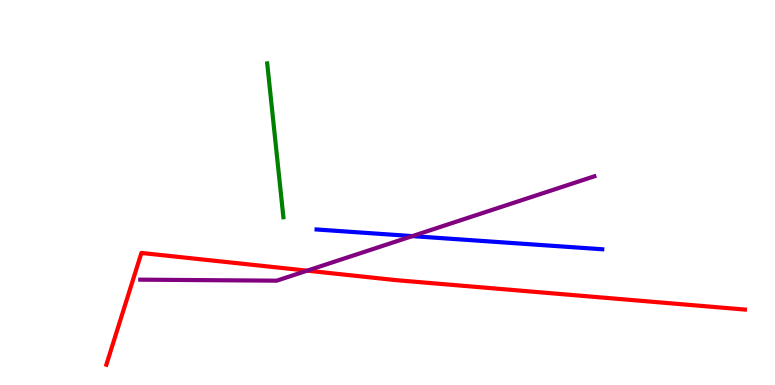[{'lines': ['blue', 'red'], 'intersections': []}, {'lines': ['green', 'red'], 'intersections': []}, {'lines': ['purple', 'red'], 'intersections': [{'x': 3.96, 'y': 2.97}]}, {'lines': ['blue', 'green'], 'intersections': []}, {'lines': ['blue', 'purple'], 'intersections': [{'x': 5.32, 'y': 3.87}]}, {'lines': ['green', 'purple'], 'intersections': []}]